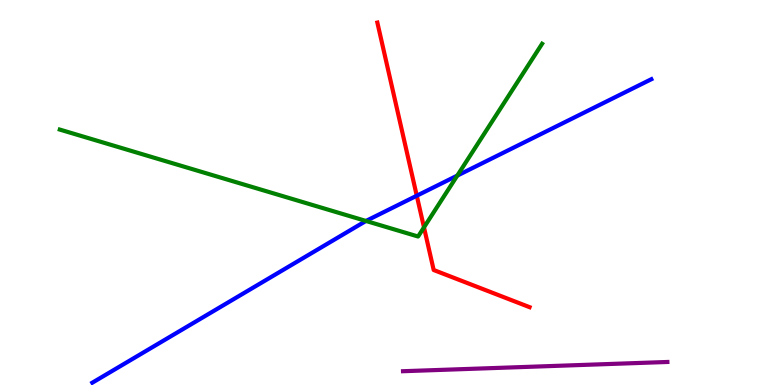[{'lines': ['blue', 'red'], 'intersections': [{'x': 5.38, 'y': 4.92}]}, {'lines': ['green', 'red'], 'intersections': [{'x': 5.47, 'y': 4.09}]}, {'lines': ['purple', 'red'], 'intersections': []}, {'lines': ['blue', 'green'], 'intersections': [{'x': 4.72, 'y': 4.26}, {'x': 5.9, 'y': 5.44}]}, {'lines': ['blue', 'purple'], 'intersections': []}, {'lines': ['green', 'purple'], 'intersections': []}]